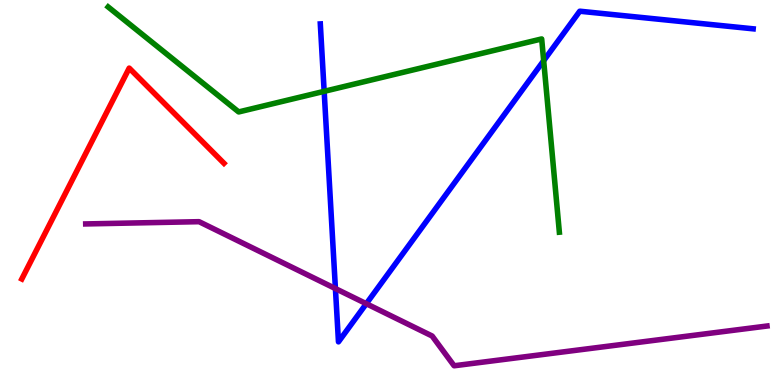[{'lines': ['blue', 'red'], 'intersections': []}, {'lines': ['green', 'red'], 'intersections': []}, {'lines': ['purple', 'red'], 'intersections': []}, {'lines': ['blue', 'green'], 'intersections': [{'x': 4.18, 'y': 7.63}, {'x': 7.02, 'y': 8.42}]}, {'lines': ['blue', 'purple'], 'intersections': [{'x': 4.33, 'y': 2.5}, {'x': 4.73, 'y': 2.11}]}, {'lines': ['green', 'purple'], 'intersections': []}]